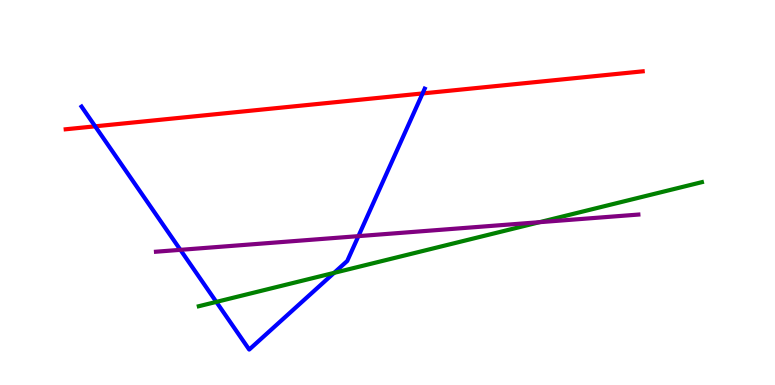[{'lines': ['blue', 'red'], 'intersections': [{'x': 1.23, 'y': 6.72}, {'x': 5.45, 'y': 7.57}]}, {'lines': ['green', 'red'], 'intersections': []}, {'lines': ['purple', 'red'], 'intersections': []}, {'lines': ['blue', 'green'], 'intersections': [{'x': 2.79, 'y': 2.16}, {'x': 4.31, 'y': 2.91}]}, {'lines': ['blue', 'purple'], 'intersections': [{'x': 2.33, 'y': 3.51}, {'x': 4.62, 'y': 3.87}]}, {'lines': ['green', 'purple'], 'intersections': [{'x': 6.96, 'y': 4.23}]}]